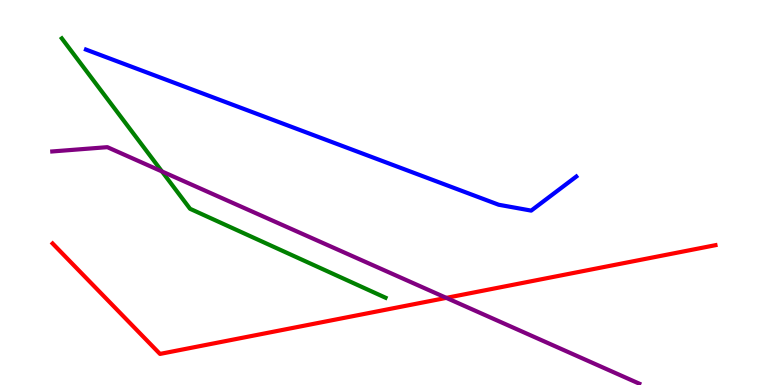[{'lines': ['blue', 'red'], 'intersections': []}, {'lines': ['green', 'red'], 'intersections': []}, {'lines': ['purple', 'red'], 'intersections': [{'x': 5.76, 'y': 2.26}]}, {'lines': ['blue', 'green'], 'intersections': []}, {'lines': ['blue', 'purple'], 'intersections': []}, {'lines': ['green', 'purple'], 'intersections': [{'x': 2.09, 'y': 5.55}]}]